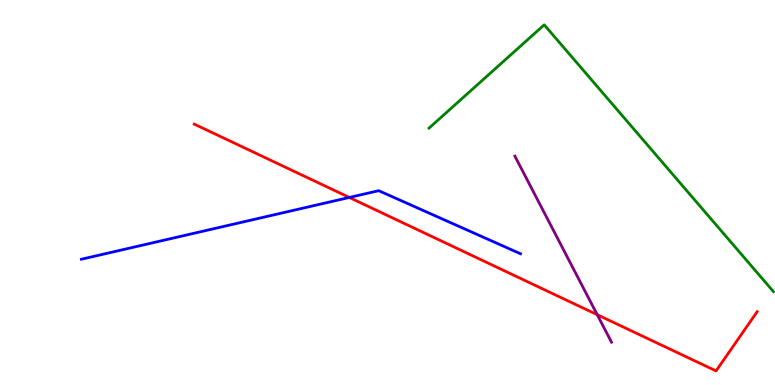[{'lines': ['blue', 'red'], 'intersections': [{'x': 4.51, 'y': 4.87}]}, {'lines': ['green', 'red'], 'intersections': []}, {'lines': ['purple', 'red'], 'intersections': [{'x': 7.71, 'y': 1.83}]}, {'lines': ['blue', 'green'], 'intersections': []}, {'lines': ['blue', 'purple'], 'intersections': []}, {'lines': ['green', 'purple'], 'intersections': []}]